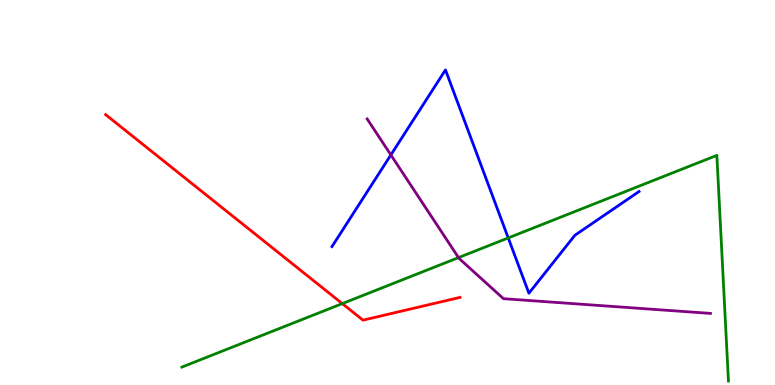[{'lines': ['blue', 'red'], 'intersections': []}, {'lines': ['green', 'red'], 'intersections': [{'x': 4.42, 'y': 2.11}]}, {'lines': ['purple', 'red'], 'intersections': []}, {'lines': ['blue', 'green'], 'intersections': [{'x': 6.56, 'y': 3.82}]}, {'lines': ['blue', 'purple'], 'intersections': [{'x': 5.04, 'y': 5.98}]}, {'lines': ['green', 'purple'], 'intersections': [{'x': 5.92, 'y': 3.31}]}]